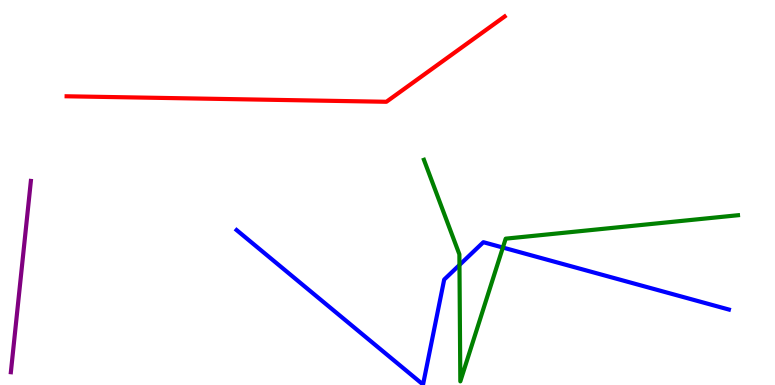[{'lines': ['blue', 'red'], 'intersections': []}, {'lines': ['green', 'red'], 'intersections': []}, {'lines': ['purple', 'red'], 'intersections': []}, {'lines': ['blue', 'green'], 'intersections': [{'x': 5.93, 'y': 3.12}, {'x': 6.49, 'y': 3.57}]}, {'lines': ['blue', 'purple'], 'intersections': []}, {'lines': ['green', 'purple'], 'intersections': []}]